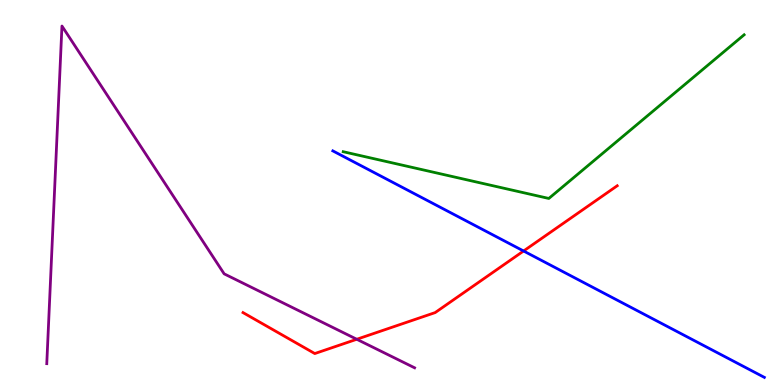[{'lines': ['blue', 'red'], 'intersections': [{'x': 6.76, 'y': 3.48}]}, {'lines': ['green', 'red'], 'intersections': []}, {'lines': ['purple', 'red'], 'intersections': [{'x': 4.6, 'y': 1.19}]}, {'lines': ['blue', 'green'], 'intersections': []}, {'lines': ['blue', 'purple'], 'intersections': []}, {'lines': ['green', 'purple'], 'intersections': []}]